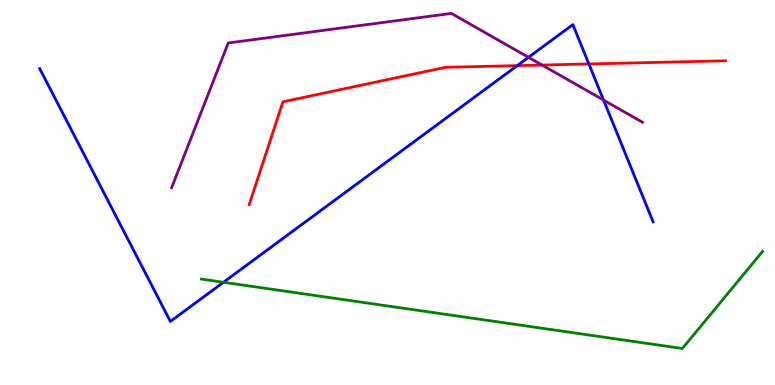[{'lines': ['blue', 'red'], 'intersections': [{'x': 6.67, 'y': 8.3}, {'x': 7.6, 'y': 8.34}]}, {'lines': ['green', 'red'], 'intersections': []}, {'lines': ['purple', 'red'], 'intersections': [{'x': 6.99, 'y': 8.31}]}, {'lines': ['blue', 'green'], 'intersections': [{'x': 2.88, 'y': 2.67}]}, {'lines': ['blue', 'purple'], 'intersections': [{'x': 6.82, 'y': 8.51}, {'x': 7.79, 'y': 7.4}]}, {'lines': ['green', 'purple'], 'intersections': []}]